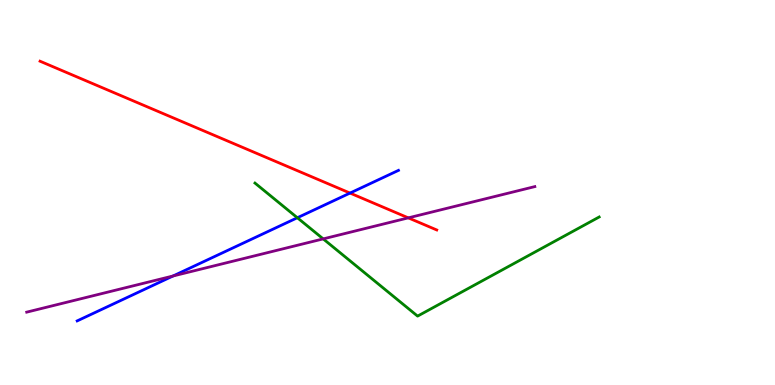[{'lines': ['blue', 'red'], 'intersections': [{'x': 4.52, 'y': 4.99}]}, {'lines': ['green', 'red'], 'intersections': []}, {'lines': ['purple', 'red'], 'intersections': [{'x': 5.27, 'y': 4.34}]}, {'lines': ['blue', 'green'], 'intersections': [{'x': 3.84, 'y': 4.34}]}, {'lines': ['blue', 'purple'], 'intersections': [{'x': 2.23, 'y': 2.83}]}, {'lines': ['green', 'purple'], 'intersections': [{'x': 4.17, 'y': 3.8}]}]